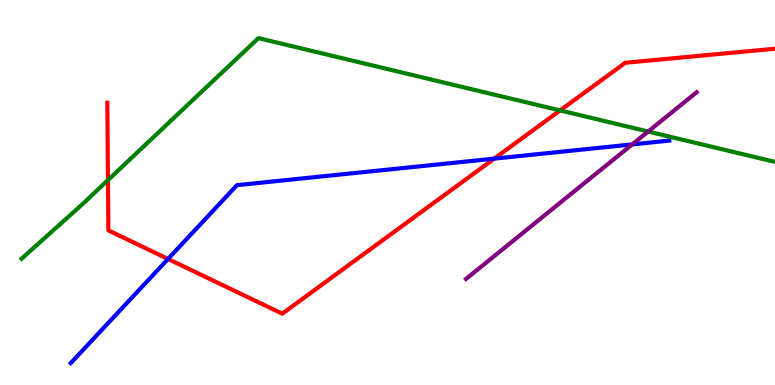[{'lines': ['blue', 'red'], 'intersections': [{'x': 2.17, 'y': 3.27}, {'x': 6.38, 'y': 5.88}]}, {'lines': ['green', 'red'], 'intersections': [{'x': 1.39, 'y': 5.32}, {'x': 7.23, 'y': 7.13}]}, {'lines': ['purple', 'red'], 'intersections': []}, {'lines': ['blue', 'green'], 'intersections': []}, {'lines': ['blue', 'purple'], 'intersections': [{'x': 8.16, 'y': 6.25}]}, {'lines': ['green', 'purple'], 'intersections': [{'x': 8.36, 'y': 6.58}]}]